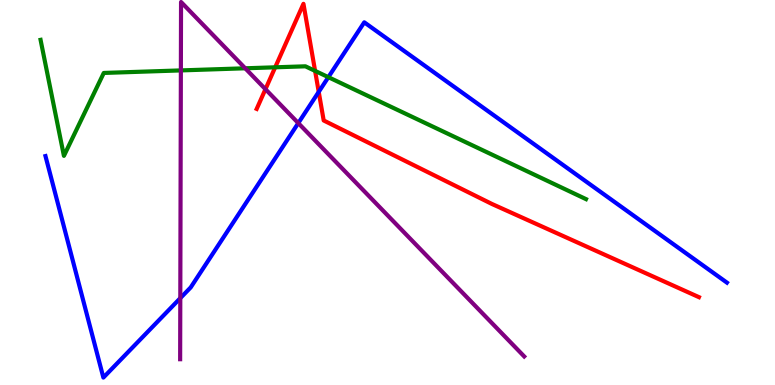[{'lines': ['blue', 'red'], 'intersections': [{'x': 4.11, 'y': 7.61}]}, {'lines': ['green', 'red'], 'intersections': [{'x': 3.55, 'y': 8.25}, {'x': 4.07, 'y': 8.16}]}, {'lines': ['purple', 'red'], 'intersections': [{'x': 3.43, 'y': 7.68}]}, {'lines': ['blue', 'green'], 'intersections': [{'x': 4.24, 'y': 8.0}]}, {'lines': ['blue', 'purple'], 'intersections': [{'x': 2.33, 'y': 2.26}, {'x': 3.85, 'y': 6.8}]}, {'lines': ['green', 'purple'], 'intersections': [{'x': 2.33, 'y': 8.17}, {'x': 3.16, 'y': 8.23}]}]